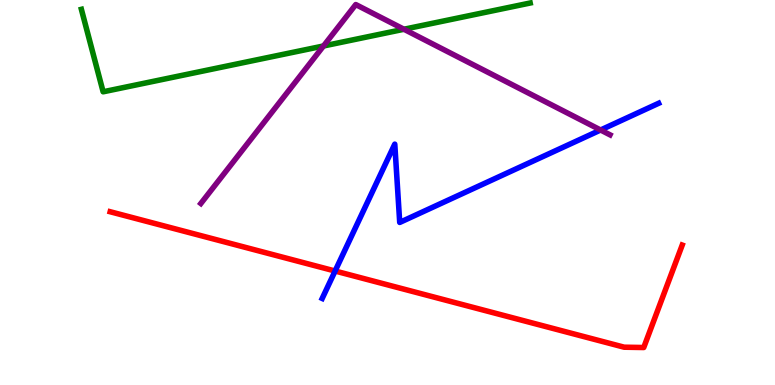[{'lines': ['blue', 'red'], 'intersections': [{'x': 4.32, 'y': 2.96}]}, {'lines': ['green', 'red'], 'intersections': []}, {'lines': ['purple', 'red'], 'intersections': []}, {'lines': ['blue', 'green'], 'intersections': []}, {'lines': ['blue', 'purple'], 'intersections': [{'x': 7.75, 'y': 6.62}]}, {'lines': ['green', 'purple'], 'intersections': [{'x': 4.17, 'y': 8.81}, {'x': 5.21, 'y': 9.24}]}]